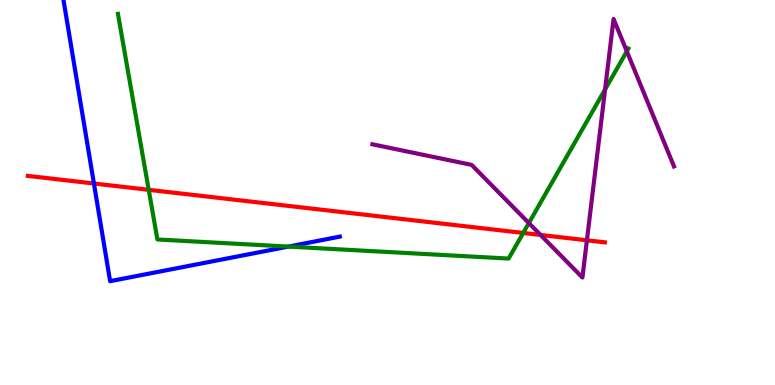[{'lines': ['blue', 'red'], 'intersections': [{'x': 1.21, 'y': 5.23}]}, {'lines': ['green', 'red'], 'intersections': [{'x': 1.92, 'y': 5.07}, {'x': 6.75, 'y': 3.95}]}, {'lines': ['purple', 'red'], 'intersections': [{'x': 6.97, 'y': 3.9}, {'x': 7.57, 'y': 3.76}]}, {'lines': ['blue', 'green'], 'intersections': [{'x': 3.72, 'y': 3.6}]}, {'lines': ['blue', 'purple'], 'intersections': []}, {'lines': ['green', 'purple'], 'intersections': [{'x': 6.82, 'y': 4.21}, {'x': 7.81, 'y': 7.68}, {'x': 8.09, 'y': 8.67}]}]